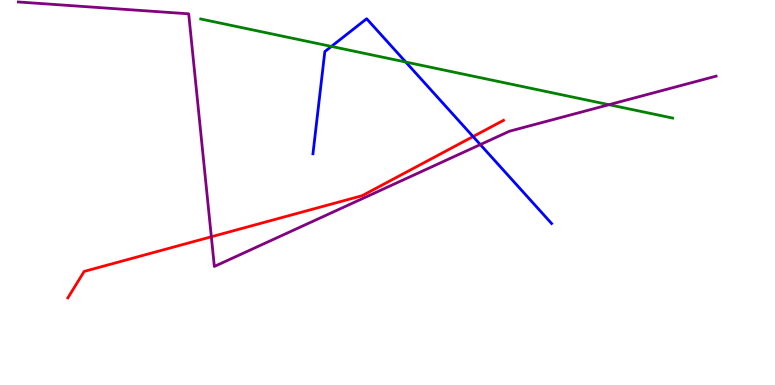[{'lines': ['blue', 'red'], 'intersections': [{'x': 6.1, 'y': 6.45}]}, {'lines': ['green', 'red'], 'intersections': []}, {'lines': ['purple', 'red'], 'intersections': [{'x': 2.73, 'y': 3.85}]}, {'lines': ['blue', 'green'], 'intersections': [{'x': 4.28, 'y': 8.79}, {'x': 5.24, 'y': 8.39}]}, {'lines': ['blue', 'purple'], 'intersections': [{'x': 6.2, 'y': 6.24}]}, {'lines': ['green', 'purple'], 'intersections': [{'x': 7.86, 'y': 7.28}]}]